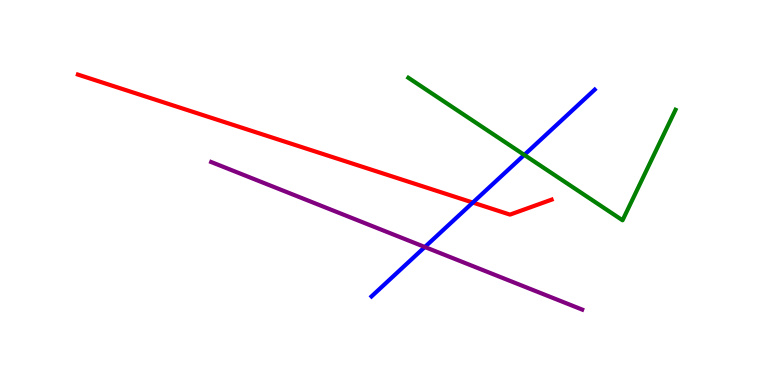[{'lines': ['blue', 'red'], 'intersections': [{'x': 6.1, 'y': 4.74}]}, {'lines': ['green', 'red'], 'intersections': []}, {'lines': ['purple', 'red'], 'intersections': []}, {'lines': ['blue', 'green'], 'intersections': [{'x': 6.76, 'y': 5.98}]}, {'lines': ['blue', 'purple'], 'intersections': [{'x': 5.48, 'y': 3.58}]}, {'lines': ['green', 'purple'], 'intersections': []}]